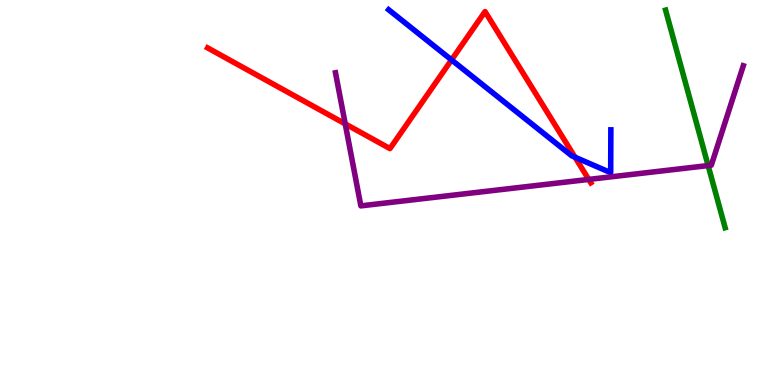[{'lines': ['blue', 'red'], 'intersections': [{'x': 5.83, 'y': 8.44}, {'x': 7.42, 'y': 5.92}]}, {'lines': ['green', 'red'], 'intersections': []}, {'lines': ['purple', 'red'], 'intersections': [{'x': 4.45, 'y': 6.78}, {'x': 7.6, 'y': 5.34}]}, {'lines': ['blue', 'green'], 'intersections': []}, {'lines': ['blue', 'purple'], 'intersections': []}, {'lines': ['green', 'purple'], 'intersections': [{'x': 9.14, 'y': 5.7}]}]